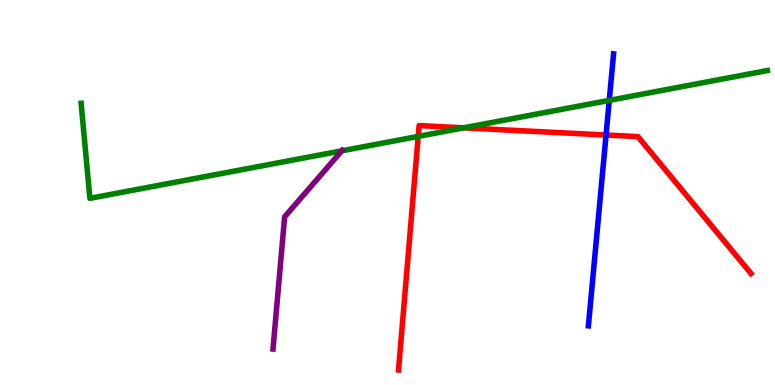[{'lines': ['blue', 'red'], 'intersections': [{'x': 7.82, 'y': 6.49}]}, {'lines': ['green', 'red'], 'intersections': [{'x': 5.4, 'y': 6.46}, {'x': 5.98, 'y': 6.68}]}, {'lines': ['purple', 'red'], 'intersections': []}, {'lines': ['blue', 'green'], 'intersections': [{'x': 7.86, 'y': 7.39}]}, {'lines': ['blue', 'purple'], 'intersections': []}, {'lines': ['green', 'purple'], 'intersections': [{'x': 4.41, 'y': 6.08}]}]